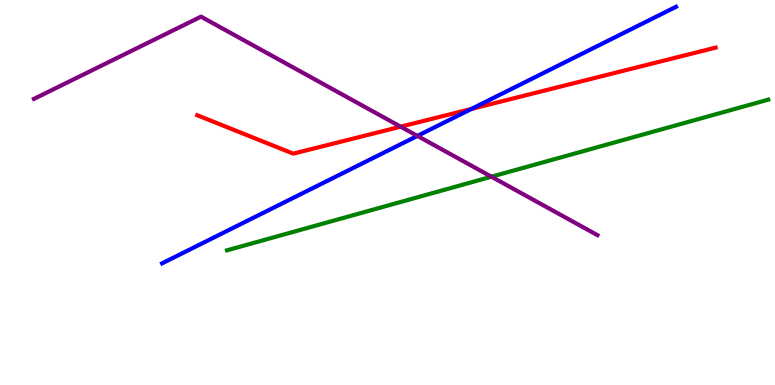[{'lines': ['blue', 'red'], 'intersections': [{'x': 6.08, 'y': 7.17}]}, {'lines': ['green', 'red'], 'intersections': []}, {'lines': ['purple', 'red'], 'intersections': [{'x': 5.17, 'y': 6.71}]}, {'lines': ['blue', 'green'], 'intersections': []}, {'lines': ['blue', 'purple'], 'intersections': [{'x': 5.39, 'y': 6.47}]}, {'lines': ['green', 'purple'], 'intersections': [{'x': 6.34, 'y': 5.41}]}]